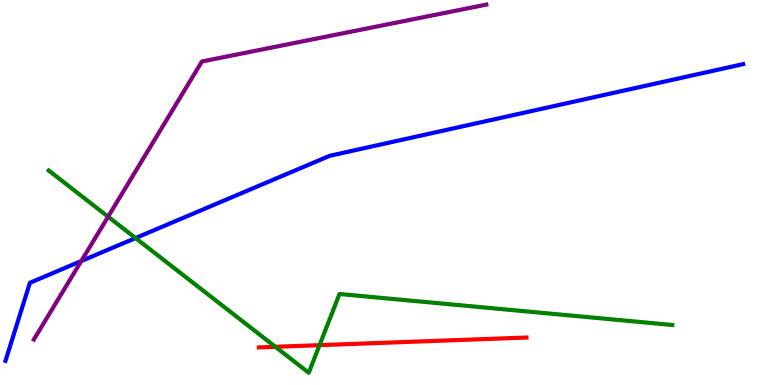[{'lines': ['blue', 'red'], 'intersections': []}, {'lines': ['green', 'red'], 'intersections': [{'x': 3.55, 'y': 0.992}, {'x': 4.12, 'y': 1.03}]}, {'lines': ['purple', 'red'], 'intersections': []}, {'lines': ['blue', 'green'], 'intersections': [{'x': 1.75, 'y': 3.82}]}, {'lines': ['blue', 'purple'], 'intersections': [{'x': 1.05, 'y': 3.22}]}, {'lines': ['green', 'purple'], 'intersections': [{'x': 1.39, 'y': 4.37}]}]